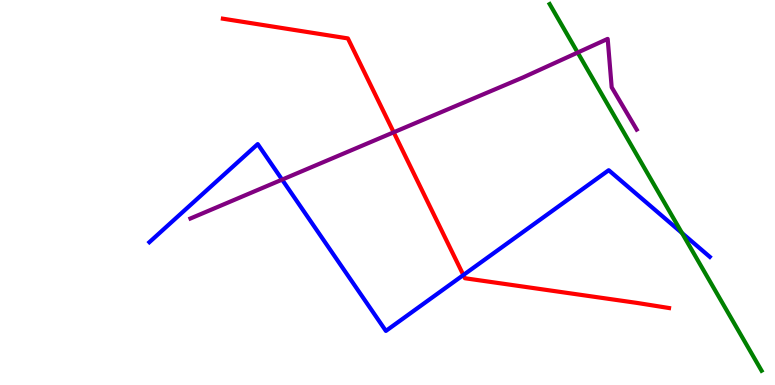[{'lines': ['blue', 'red'], 'intersections': [{'x': 5.98, 'y': 2.86}]}, {'lines': ['green', 'red'], 'intersections': []}, {'lines': ['purple', 'red'], 'intersections': [{'x': 5.08, 'y': 6.56}]}, {'lines': ['blue', 'green'], 'intersections': [{'x': 8.8, 'y': 3.95}]}, {'lines': ['blue', 'purple'], 'intersections': [{'x': 3.64, 'y': 5.33}]}, {'lines': ['green', 'purple'], 'intersections': [{'x': 7.45, 'y': 8.63}]}]